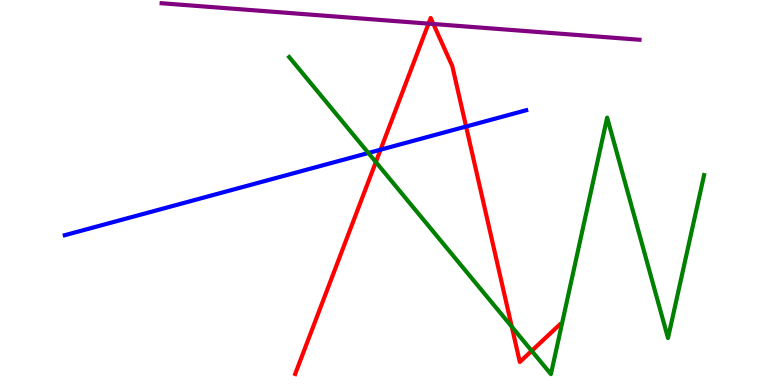[{'lines': ['blue', 'red'], 'intersections': [{'x': 4.91, 'y': 6.11}, {'x': 6.01, 'y': 6.71}]}, {'lines': ['green', 'red'], 'intersections': [{'x': 4.85, 'y': 5.79}, {'x': 6.6, 'y': 1.51}, {'x': 6.86, 'y': 0.888}]}, {'lines': ['purple', 'red'], 'intersections': [{'x': 5.53, 'y': 9.39}, {'x': 5.59, 'y': 9.38}]}, {'lines': ['blue', 'green'], 'intersections': [{'x': 4.75, 'y': 6.03}]}, {'lines': ['blue', 'purple'], 'intersections': []}, {'lines': ['green', 'purple'], 'intersections': []}]